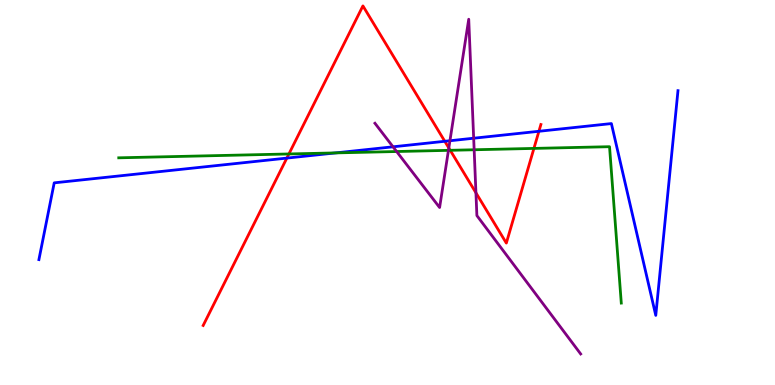[{'lines': ['blue', 'red'], 'intersections': [{'x': 3.7, 'y': 5.89}, {'x': 5.74, 'y': 6.33}, {'x': 6.95, 'y': 6.59}]}, {'lines': ['green', 'red'], 'intersections': [{'x': 3.73, 'y': 6.0}, {'x': 5.81, 'y': 6.1}, {'x': 6.89, 'y': 6.15}]}, {'lines': ['purple', 'red'], 'intersections': [{'x': 5.79, 'y': 6.16}, {'x': 6.14, 'y': 4.99}]}, {'lines': ['blue', 'green'], 'intersections': [{'x': 4.33, 'y': 6.03}]}, {'lines': ['blue', 'purple'], 'intersections': [{'x': 5.07, 'y': 6.19}, {'x': 5.81, 'y': 6.34}, {'x': 6.11, 'y': 6.41}]}, {'lines': ['green', 'purple'], 'intersections': [{'x': 5.12, 'y': 6.06}, {'x': 5.79, 'y': 6.09}, {'x': 6.12, 'y': 6.11}]}]